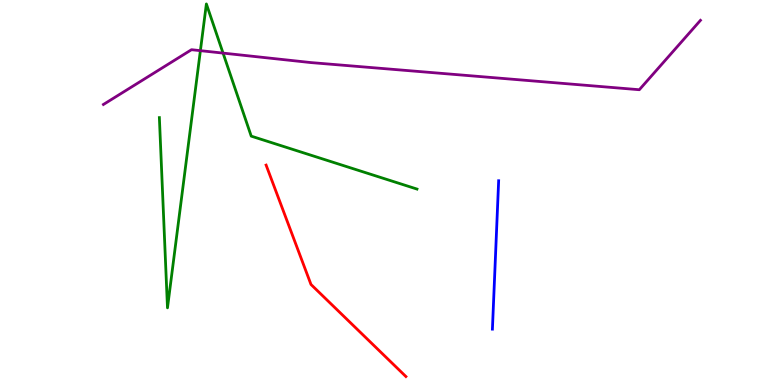[{'lines': ['blue', 'red'], 'intersections': []}, {'lines': ['green', 'red'], 'intersections': []}, {'lines': ['purple', 'red'], 'intersections': []}, {'lines': ['blue', 'green'], 'intersections': []}, {'lines': ['blue', 'purple'], 'intersections': []}, {'lines': ['green', 'purple'], 'intersections': [{'x': 2.59, 'y': 8.68}, {'x': 2.88, 'y': 8.62}]}]